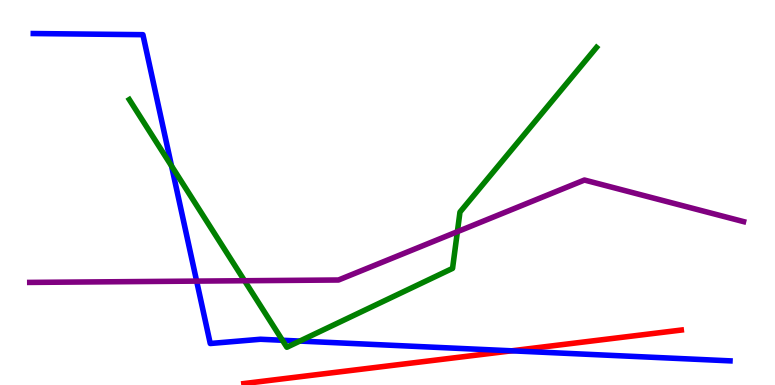[{'lines': ['blue', 'red'], 'intersections': [{'x': 6.6, 'y': 0.888}]}, {'lines': ['green', 'red'], 'intersections': []}, {'lines': ['purple', 'red'], 'intersections': []}, {'lines': ['blue', 'green'], 'intersections': [{'x': 2.21, 'y': 5.69}, {'x': 3.64, 'y': 1.16}, {'x': 3.87, 'y': 1.14}]}, {'lines': ['blue', 'purple'], 'intersections': [{'x': 2.54, 'y': 2.7}]}, {'lines': ['green', 'purple'], 'intersections': [{'x': 3.16, 'y': 2.71}, {'x': 5.9, 'y': 3.98}]}]